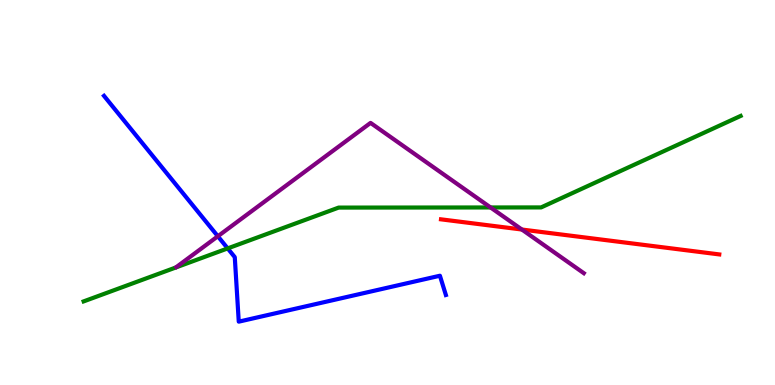[{'lines': ['blue', 'red'], 'intersections': []}, {'lines': ['green', 'red'], 'intersections': []}, {'lines': ['purple', 'red'], 'intersections': [{'x': 6.73, 'y': 4.04}]}, {'lines': ['blue', 'green'], 'intersections': [{'x': 2.94, 'y': 3.55}]}, {'lines': ['blue', 'purple'], 'intersections': [{'x': 2.81, 'y': 3.86}]}, {'lines': ['green', 'purple'], 'intersections': [{'x': 6.33, 'y': 4.61}]}]